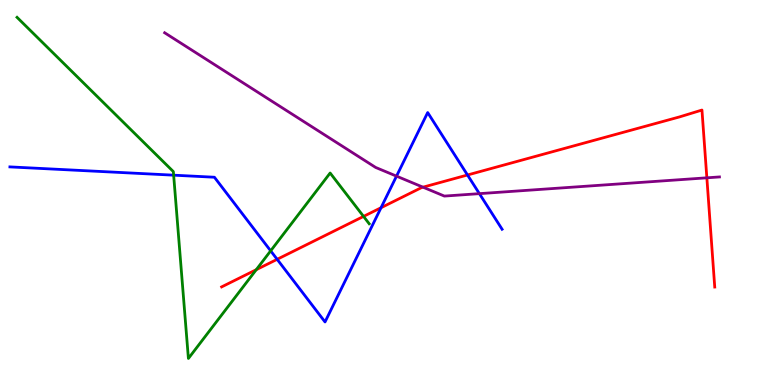[{'lines': ['blue', 'red'], 'intersections': [{'x': 3.58, 'y': 3.26}, {'x': 4.92, 'y': 4.6}, {'x': 6.03, 'y': 5.45}]}, {'lines': ['green', 'red'], 'intersections': [{'x': 3.31, 'y': 2.99}, {'x': 4.69, 'y': 4.38}]}, {'lines': ['purple', 'red'], 'intersections': [{'x': 5.46, 'y': 5.14}, {'x': 9.12, 'y': 5.38}]}, {'lines': ['blue', 'green'], 'intersections': [{'x': 2.24, 'y': 5.45}, {'x': 3.49, 'y': 3.48}]}, {'lines': ['blue', 'purple'], 'intersections': [{'x': 5.12, 'y': 5.42}, {'x': 6.19, 'y': 4.97}]}, {'lines': ['green', 'purple'], 'intersections': []}]